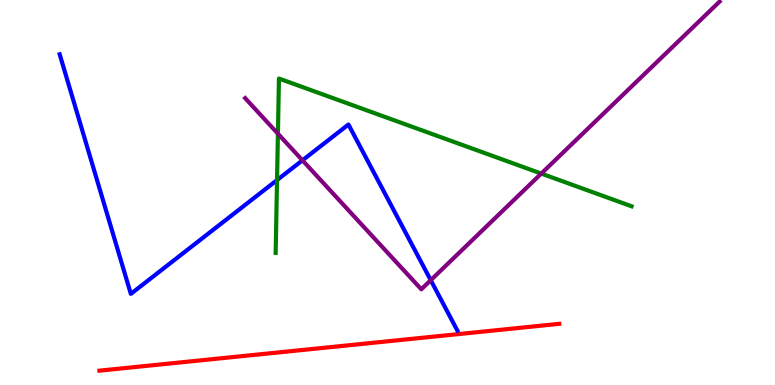[{'lines': ['blue', 'red'], 'intersections': []}, {'lines': ['green', 'red'], 'intersections': []}, {'lines': ['purple', 'red'], 'intersections': []}, {'lines': ['blue', 'green'], 'intersections': [{'x': 3.57, 'y': 5.32}]}, {'lines': ['blue', 'purple'], 'intersections': [{'x': 3.9, 'y': 5.84}, {'x': 5.56, 'y': 2.72}]}, {'lines': ['green', 'purple'], 'intersections': [{'x': 3.59, 'y': 6.53}, {'x': 6.98, 'y': 5.49}]}]